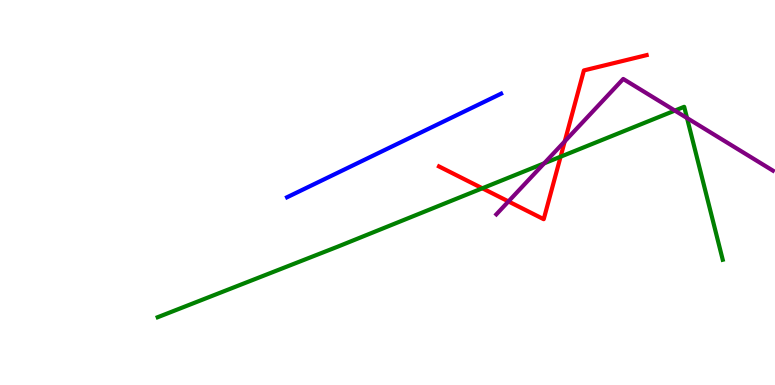[{'lines': ['blue', 'red'], 'intersections': []}, {'lines': ['green', 'red'], 'intersections': [{'x': 6.22, 'y': 5.11}, {'x': 7.23, 'y': 5.93}]}, {'lines': ['purple', 'red'], 'intersections': [{'x': 6.56, 'y': 4.77}, {'x': 7.29, 'y': 6.33}]}, {'lines': ['blue', 'green'], 'intersections': []}, {'lines': ['blue', 'purple'], 'intersections': []}, {'lines': ['green', 'purple'], 'intersections': [{'x': 7.02, 'y': 5.76}, {'x': 8.71, 'y': 7.13}, {'x': 8.86, 'y': 6.93}]}]